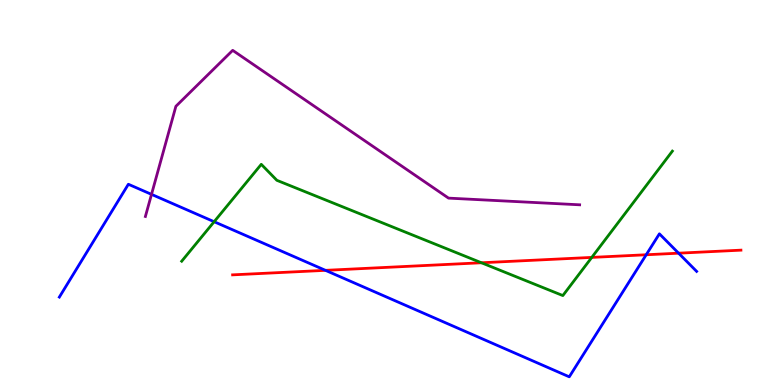[{'lines': ['blue', 'red'], 'intersections': [{'x': 4.2, 'y': 2.98}, {'x': 8.34, 'y': 3.38}, {'x': 8.76, 'y': 3.42}]}, {'lines': ['green', 'red'], 'intersections': [{'x': 6.21, 'y': 3.17}, {'x': 7.64, 'y': 3.31}]}, {'lines': ['purple', 'red'], 'intersections': []}, {'lines': ['blue', 'green'], 'intersections': [{'x': 2.76, 'y': 4.24}]}, {'lines': ['blue', 'purple'], 'intersections': [{'x': 1.96, 'y': 4.95}]}, {'lines': ['green', 'purple'], 'intersections': []}]